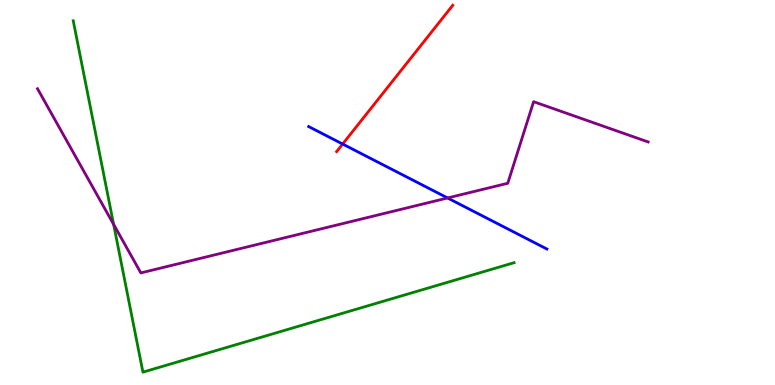[{'lines': ['blue', 'red'], 'intersections': [{'x': 4.42, 'y': 6.26}]}, {'lines': ['green', 'red'], 'intersections': []}, {'lines': ['purple', 'red'], 'intersections': []}, {'lines': ['blue', 'green'], 'intersections': []}, {'lines': ['blue', 'purple'], 'intersections': [{'x': 5.78, 'y': 4.86}]}, {'lines': ['green', 'purple'], 'intersections': [{'x': 1.47, 'y': 4.17}]}]